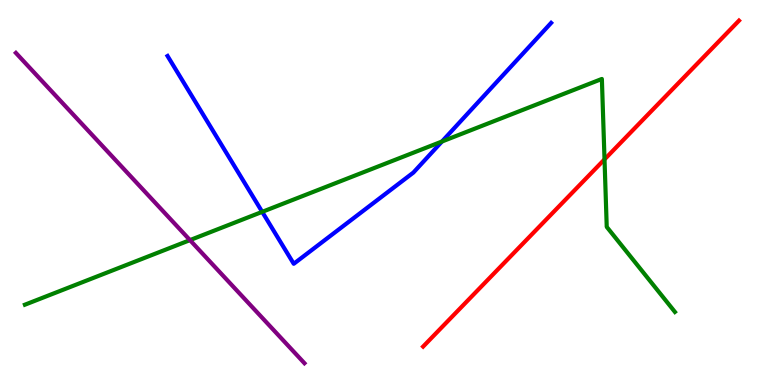[{'lines': ['blue', 'red'], 'intersections': []}, {'lines': ['green', 'red'], 'intersections': [{'x': 7.8, 'y': 5.86}]}, {'lines': ['purple', 'red'], 'intersections': []}, {'lines': ['blue', 'green'], 'intersections': [{'x': 3.38, 'y': 4.5}, {'x': 5.7, 'y': 6.32}]}, {'lines': ['blue', 'purple'], 'intersections': []}, {'lines': ['green', 'purple'], 'intersections': [{'x': 2.45, 'y': 3.76}]}]